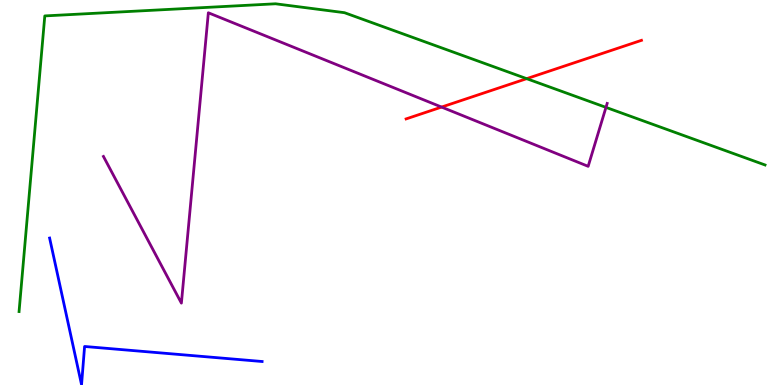[{'lines': ['blue', 'red'], 'intersections': []}, {'lines': ['green', 'red'], 'intersections': [{'x': 6.8, 'y': 7.96}]}, {'lines': ['purple', 'red'], 'intersections': [{'x': 5.7, 'y': 7.22}]}, {'lines': ['blue', 'green'], 'intersections': []}, {'lines': ['blue', 'purple'], 'intersections': []}, {'lines': ['green', 'purple'], 'intersections': [{'x': 7.82, 'y': 7.21}]}]